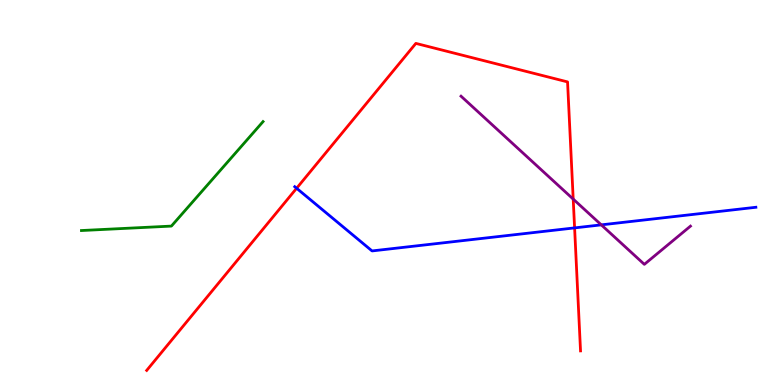[{'lines': ['blue', 'red'], 'intersections': [{'x': 3.83, 'y': 5.11}, {'x': 7.41, 'y': 4.08}]}, {'lines': ['green', 'red'], 'intersections': []}, {'lines': ['purple', 'red'], 'intersections': [{'x': 7.4, 'y': 4.83}]}, {'lines': ['blue', 'green'], 'intersections': []}, {'lines': ['blue', 'purple'], 'intersections': [{'x': 7.76, 'y': 4.16}]}, {'lines': ['green', 'purple'], 'intersections': []}]